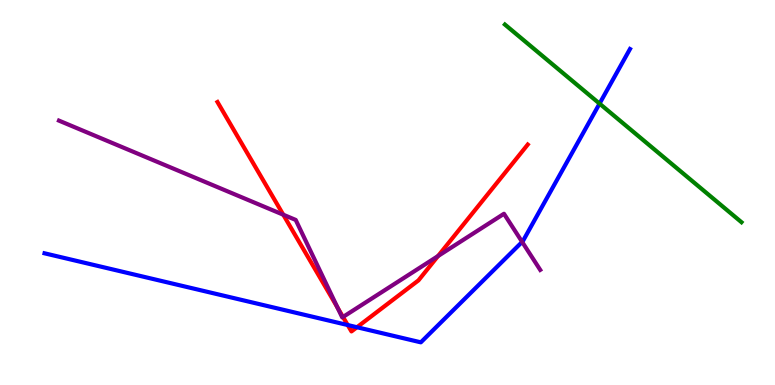[{'lines': ['blue', 'red'], 'intersections': [{'x': 4.49, 'y': 1.56}, {'x': 4.61, 'y': 1.5}]}, {'lines': ['green', 'red'], 'intersections': []}, {'lines': ['purple', 'red'], 'intersections': [{'x': 3.66, 'y': 4.42}, {'x': 4.36, 'y': 2.01}, {'x': 4.43, 'y': 1.77}, {'x': 5.65, 'y': 3.35}]}, {'lines': ['blue', 'green'], 'intersections': [{'x': 7.74, 'y': 7.31}]}, {'lines': ['blue', 'purple'], 'intersections': [{'x': 6.74, 'y': 3.72}]}, {'lines': ['green', 'purple'], 'intersections': []}]